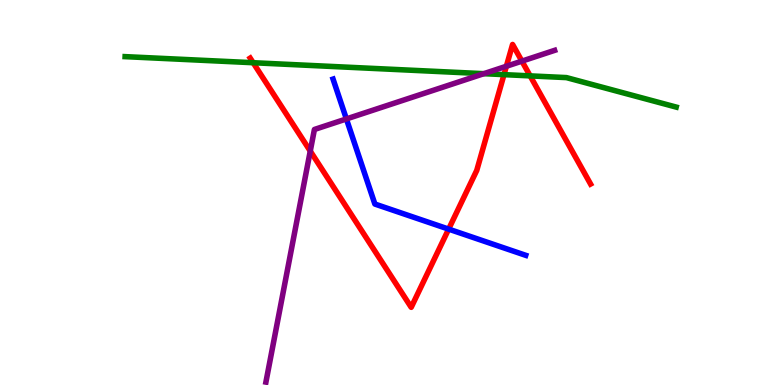[{'lines': ['blue', 'red'], 'intersections': [{'x': 5.79, 'y': 4.05}]}, {'lines': ['green', 'red'], 'intersections': [{'x': 3.27, 'y': 8.37}, {'x': 6.5, 'y': 8.06}, {'x': 6.84, 'y': 8.03}]}, {'lines': ['purple', 'red'], 'intersections': [{'x': 4.0, 'y': 6.08}, {'x': 6.53, 'y': 8.28}, {'x': 6.73, 'y': 8.41}]}, {'lines': ['blue', 'green'], 'intersections': []}, {'lines': ['blue', 'purple'], 'intersections': [{'x': 4.47, 'y': 6.91}]}, {'lines': ['green', 'purple'], 'intersections': [{'x': 6.24, 'y': 8.09}]}]